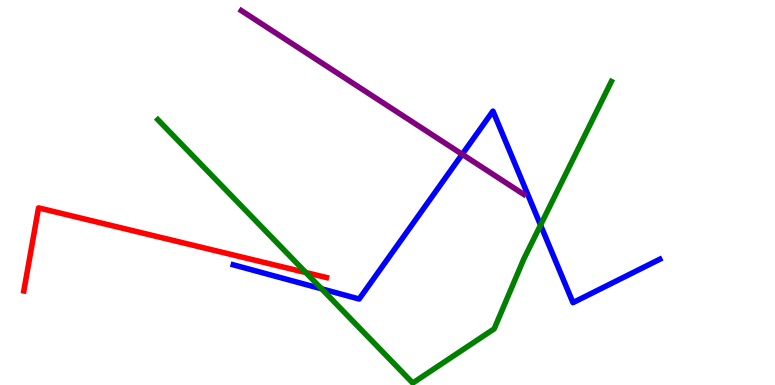[{'lines': ['blue', 'red'], 'intersections': []}, {'lines': ['green', 'red'], 'intersections': [{'x': 3.95, 'y': 2.92}]}, {'lines': ['purple', 'red'], 'intersections': []}, {'lines': ['blue', 'green'], 'intersections': [{'x': 4.15, 'y': 2.5}, {'x': 6.97, 'y': 4.15}]}, {'lines': ['blue', 'purple'], 'intersections': [{'x': 5.96, 'y': 5.99}]}, {'lines': ['green', 'purple'], 'intersections': []}]